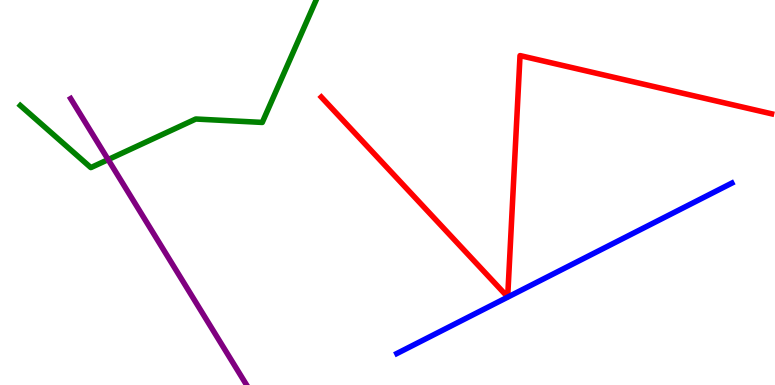[{'lines': ['blue', 'red'], 'intersections': []}, {'lines': ['green', 'red'], 'intersections': []}, {'lines': ['purple', 'red'], 'intersections': []}, {'lines': ['blue', 'green'], 'intersections': []}, {'lines': ['blue', 'purple'], 'intersections': []}, {'lines': ['green', 'purple'], 'intersections': [{'x': 1.4, 'y': 5.85}]}]